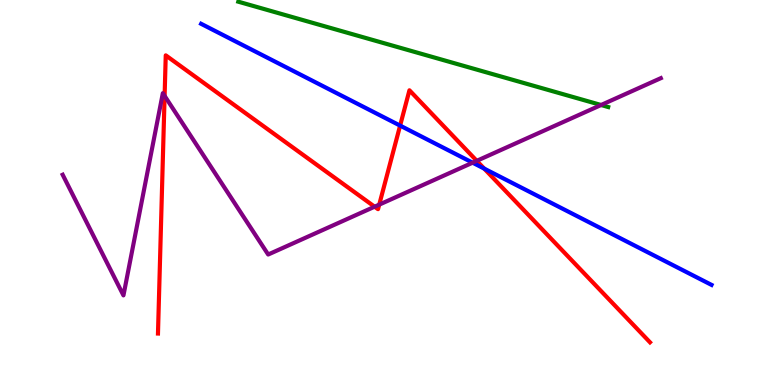[{'lines': ['blue', 'red'], 'intersections': [{'x': 5.16, 'y': 6.74}, {'x': 6.25, 'y': 5.62}]}, {'lines': ['green', 'red'], 'intersections': []}, {'lines': ['purple', 'red'], 'intersections': [{'x': 2.12, 'y': 7.51}, {'x': 4.83, 'y': 4.63}, {'x': 4.89, 'y': 4.68}, {'x': 6.15, 'y': 5.82}]}, {'lines': ['blue', 'green'], 'intersections': []}, {'lines': ['blue', 'purple'], 'intersections': [{'x': 6.1, 'y': 5.77}]}, {'lines': ['green', 'purple'], 'intersections': [{'x': 7.76, 'y': 7.27}]}]